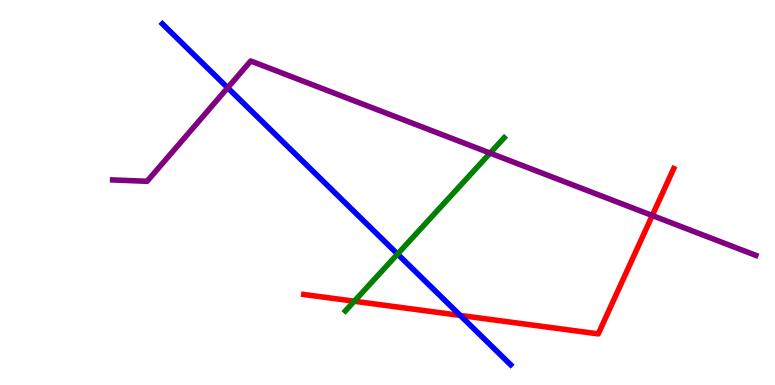[{'lines': ['blue', 'red'], 'intersections': [{'x': 5.94, 'y': 1.81}]}, {'lines': ['green', 'red'], 'intersections': [{'x': 4.57, 'y': 2.18}]}, {'lines': ['purple', 'red'], 'intersections': [{'x': 8.42, 'y': 4.4}]}, {'lines': ['blue', 'green'], 'intersections': [{'x': 5.13, 'y': 3.4}]}, {'lines': ['blue', 'purple'], 'intersections': [{'x': 2.94, 'y': 7.72}]}, {'lines': ['green', 'purple'], 'intersections': [{'x': 6.32, 'y': 6.02}]}]